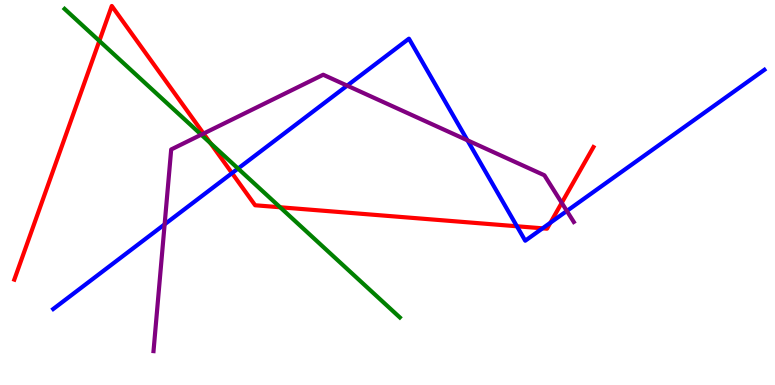[{'lines': ['blue', 'red'], 'intersections': [{'x': 2.99, 'y': 5.5}, {'x': 6.67, 'y': 4.12}, {'x': 7.0, 'y': 4.07}, {'x': 7.1, 'y': 4.22}]}, {'lines': ['green', 'red'], 'intersections': [{'x': 1.28, 'y': 8.94}, {'x': 2.72, 'y': 6.28}, {'x': 3.61, 'y': 4.62}]}, {'lines': ['purple', 'red'], 'intersections': [{'x': 2.63, 'y': 6.53}, {'x': 7.25, 'y': 4.73}]}, {'lines': ['blue', 'green'], 'intersections': [{'x': 3.07, 'y': 5.62}]}, {'lines': ['blue', 'purple'], 'intersections': [{'x': 2.12, 'y': 4.17}, {'x': 4.48, 'y': 7.78}, {'x': 6.03, 'y': 6.36}, {'x': 7.31, 'y': 4.52}]}, {'lines': ['green', 'purple'], 'intersections': [{'x': 2.6, 'y': 6.5}]}]